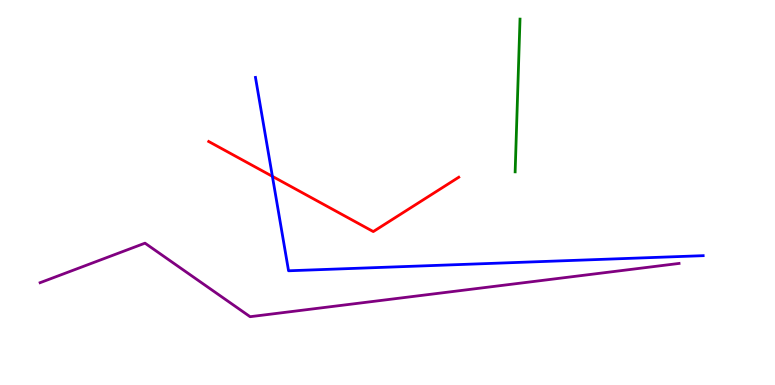[{'lines': ['blue', 'red'], 'intersections': [{'x': 3.51, 'y': 5.42}]}, {'lines': ['green', 'red'], 'intersections': []}, {'lines': ['purple', 'red'], 'intersections': []}, {'lines': ['blue', 'green'], 'intersections': []}, {'lines': ['blue', 'purple'], 'intersections': []}, {'lines': ['green', 'purple'], 'intersections': []}]